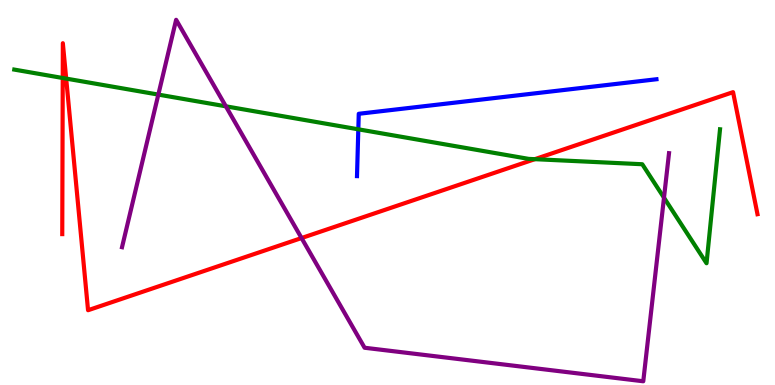[{'lines': ['blue', 'red'], 'intersections': []}, {'lines': ['green', 'red'], 'intersections': [{'x': 0.809, 'y': 7.97}, {'x': 0.854, 'y': 7.96}, {'x': 6.9, 'y': 5.87}]}, {'lines': ['purple', 'red'], 'intersections': [{'x': 3.89, 'y': 3.82}]}, {'lines': ['blue', 'green'], 'intersections': [{'x': 4.62, 'y': 6.64}]}, {'lines': ['blue', 'purple'], 'intersections': []}, {'lines': ['green', 'purple'], 'intersections': [{'x': 2.04, 'y': 7.54}, {'x': 2.91, 'y': 7.24}, {'x': 8.57, 'y': 4.86}]}]